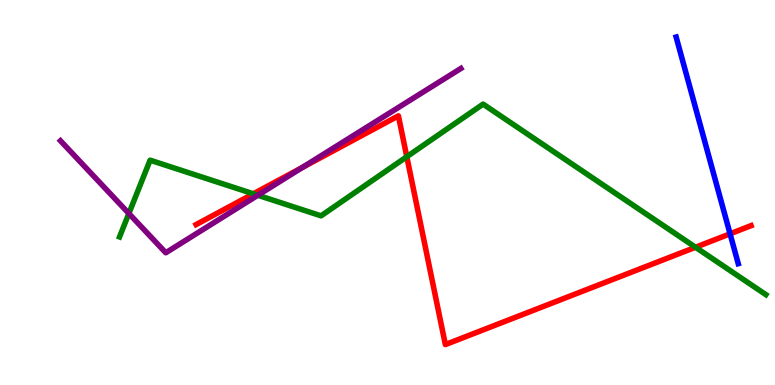[{'lines': ['blue', 'red'], 'intersections': [{'x': 9.42, 'y': 3.93}]}, {'lines': ['green', 'red'], 'intersections': [{'x': 3.27, 'y': 4.97}, {'x': 5.25, 'y': 5.93}, {'x': 8.97, 'y': 3.58}]}, {'lines': ['purple', 'red'], 'intersections': [{'x': 3.9, 'y': 5.65}]}, {'lines': ['blue', 'green'], 'intersections': []}, {'lines': ['blue', 'purple'], 'intersections': []}, {'lines': ['green', 'purple'], 'intersections': [{'x': 1.66, 'y': 4.45}, {'x': 3.33, 'y': 4.93}]}]